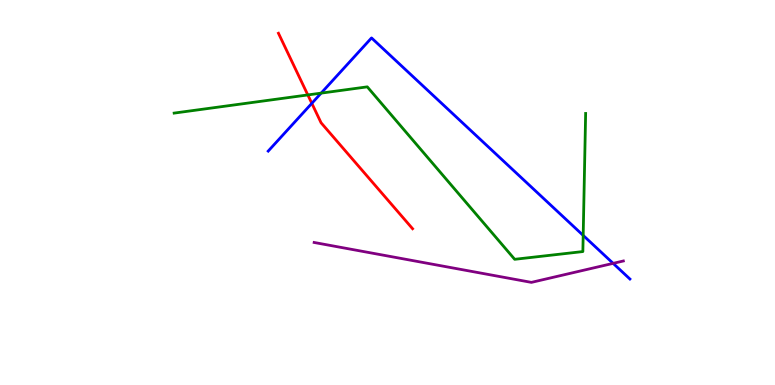[{'lines': ['blue', 'red'], 'intersections': [{'x': 4.02, 'y': 7.32}]}, {'lines': ['green', 'red'], 'intersections': [{'x': 3.97, 'y': 7.53}]}, {'lines': ['purple', 'red'], 'intersections': []}, {'lines': ['blue', 'green'], 'intersections': [{'x': 4.14, 'y': 7.58}, {'x': 7.52, 'y': 3.89}]}, {'lines': ['blue', 'purple'], 'intersections': [{'x': 7.91, 'y': 3.16}]}, {'lines': ['green', 'purple'], 'intersections': []}]